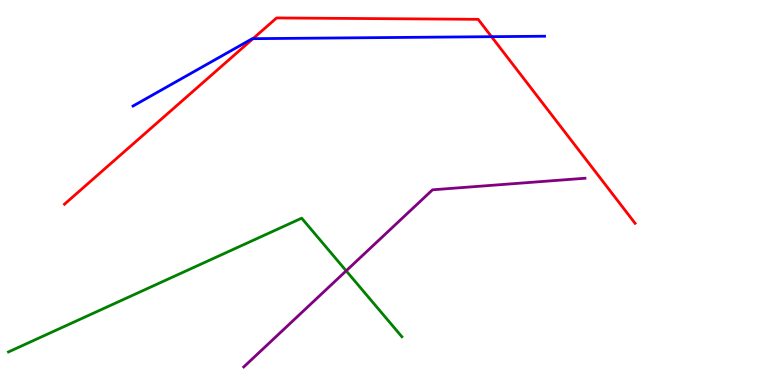[{'lines': ['blue', 'red'], 'intersections': [{'x': 3.26, 'y': 9.0}, {'x': 6.34, 'y': 9.05}]}, {'lines': ['green', 'red'], 'intersections': []}, {'lines': ['purple', 'red'], 'intersections': []}, {'lines': ['blue', 'green'], 'intersections': []}, {'lines': ['blue', 'purple'], 'intersections': []}, {'lines': ['green', 'purple'], 'intersections': [{'x': 4.47, 'y': 2.97}]}]